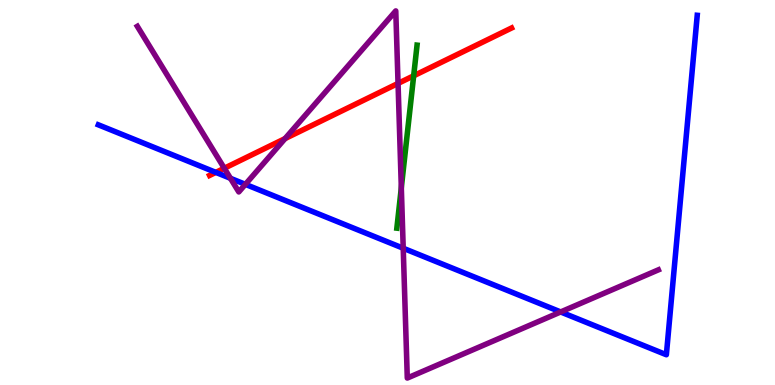[{'lines': ['blue', 'red'], 'intersections': [{'x': 2.78, 'y': 5.52}]}, {'lines': ['green', 'red'], 'intersections': [{'x': 5.34, 'y': 8.03}]}, {'lines': ['purple', 'red'], 'intersections': [{'x': 2.89, 'y': 5.63}, {'x': 3.68, 'y': 6.4}, {'x': 5.14, 'y': 7.83}]}, {'lines': ['blue', 'green'], 'intersections': []}, {'lines': ['blue', 'purple'], 'intersections': [{'x': 2.97, 'y': 5.37}, {'x': 3.17, 'y': 5.21}, {'x': 5.2, 'y': 3.55}, {'x': 7.23, 'y': 1.9}]}, {'lines': ['green', 'purple'], 'intersections': [{'x': 5.18, 'y': 5.12}]}]